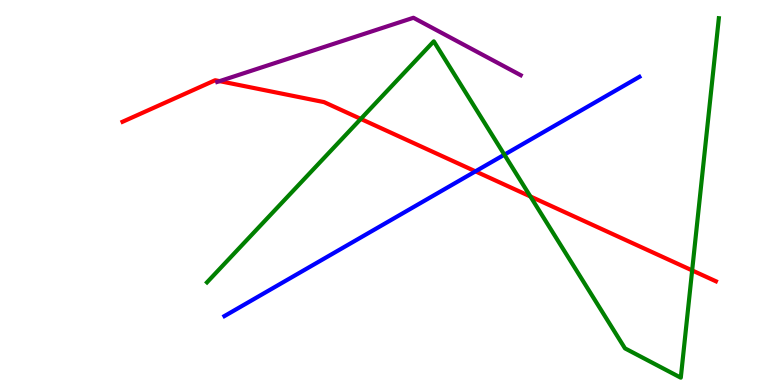[{'lines': ['blue', 'red'], 'intersections': [{'x': 6.14, 'y': 5.55}]}, {'lines': ['green', 'red'], 'intersections': [{'x': 4.66, 'y': 6.91}, {'x': 6.84, 'y': 4.9}, {'x': 8.93, 'y': 2.98}]}, {'lines': ['purple', 'red'], 'intersections': [{'x': 2.83, 'y': 7.89}]}, {'lines': ['blue', 'green'], 'intersections': [{'x': 6.51, 'y': 5.98}]}, {'lines': ['blue', 'purple'], 'intersections': []}, {'lines': ['green', 'purple'], 'intersections': []}]